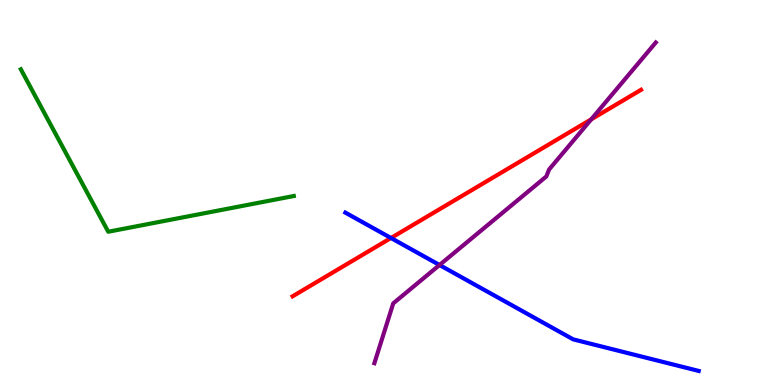[{'lines': ['blue', 'red'], 'intersections': [{'x': 5.04, 'y': 3.82}]}, {'lines': ['green', 'red'], 'intersections': []}, {'lines': ['purple', 'red'], 'intersections': [{'x': 7.63, 'y': 6.9}]}, {'lines': ['blue', 'green'], 'intersections': []}, {'lines': ['blue', 'purple'], 'intersections': [{'x': 5.67, 'y': 3.12}]}, {'lines': ['green', 'purple'], 'intersections': []}]